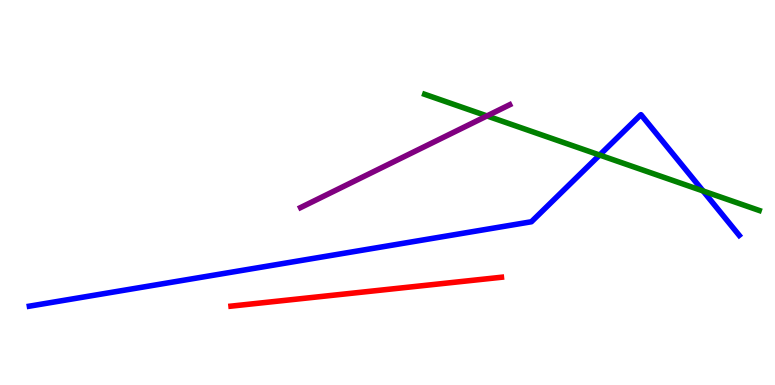[{'lines': ['blue', 'red'], 'intersections': []}, {'lines': ['green', 'red'], 'intersections': []}, {'lines': ['purple', 'red'], 'intersections': []}, {'lines': ['blue', 'green'], 'intersections': [{'x': 7.74, 'y': 5.97}, {'x': 9.07, 'y': 5.04}]}, {'lines': ['blue', 'purple'], 'intersections': []}, {'lines': ['green', 'purple'], 'intersections': [{'x': 6.28, 'y': 6.99}]}]